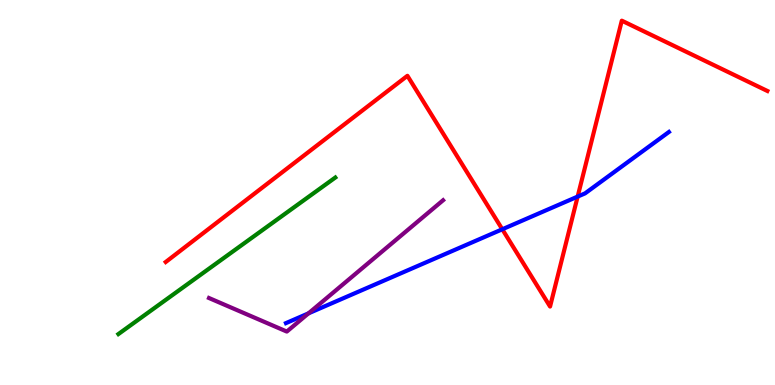[{'lines': ['blue', 'red'], 'intersections': [{'x': 6.48, 'y': 4.04}, {'x': 7.45, 'y': 4.89}]}, {'lines': ['green', 'red'], 'intersections': []}, {'lines': ['purple', 'red'], 'intersections': []}, {'lines': ['blue', 'green'], 'intersections': []}, {'lines': ['blue', 'purple'], 'intersections': [{'x': 3.98, 'y': 1.86}]}, {'lines': ['green', 'purple'], 'intersections': []}]